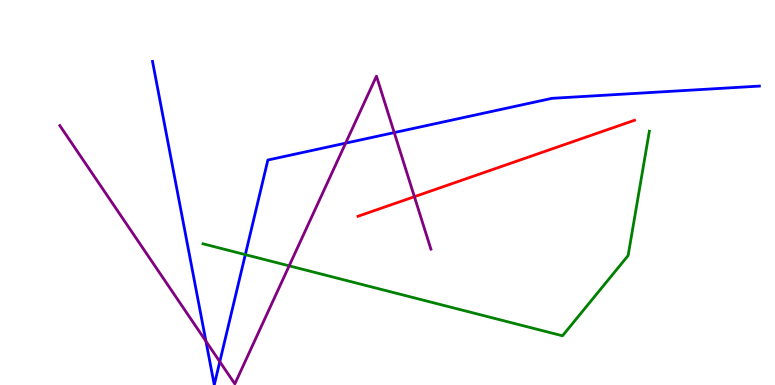[{'lines': ['blue', 'red'], 'intersections': []}, {'lines': ['green', 'red'], 'intersections': []}, {'lines': ['purple', 'red'], 'intersections': [{'x': 5.35, 'y': 4.89}]}, {'lines': ['blue', 'green'], 'intersections': [{'x': 3.17, 'y': 3.39}]}, {'lines': ['blue', 'purple'], 'intersections': [{'x': 2.66, 'y': 1.14}, {'x': 2.84, 'y': 0.605}, {'x': 4.46, 'y': 6.28}, {'x': 5.09, 'y': 6.56}]}, {'lines': ['green', 'purple'], 'intersections': [{'x': 3.73, 'y': 3.09}]}]